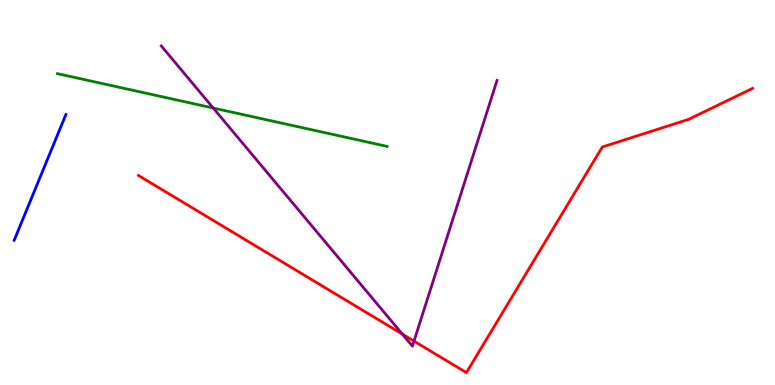[{'lines': ['blue', 'red'], 'intersections': []}, {'lines': ['green', 'red'], 'intersections': []}, {'lines': ['purple', 'red'], 'intersections': [{'x': 5.19, 'y': 1.32}, {'x': 5.34, 'y': 1.14}]}, {'lines': ['blue', 'green'], 'intersections': []}, {'lines': ['blue', 'purple'], 'intersections': []}, {'lines': ['green', 'purple'], 'intersections': [{'x': 2.75, 'y': 7.19}]}]